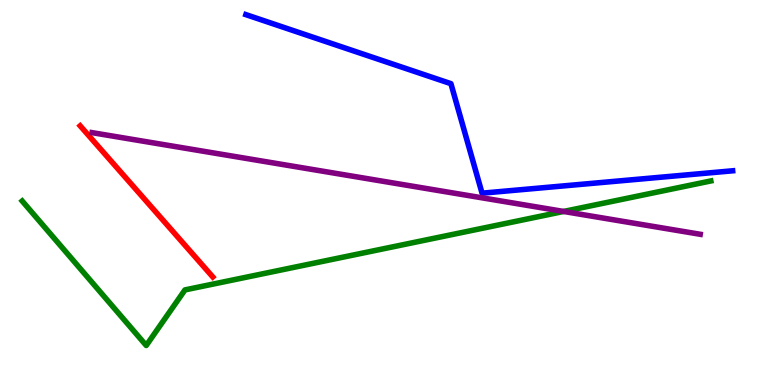[{'lines': ['blue', 'red'], 'intersections': []}, {'lines': ['green', 'red'], 'intersections': []}, {'lines': ['purple', 'red'], 'intersections': []}, {'lines': ['blue', 'green'], 'intersections': []}, {'lines': ['blue', 'purple'], 'intersections': []}, {'lines': ['green', 'purple'], 'intersections': [{'x': 7.27, 'y': 4.51}]}]